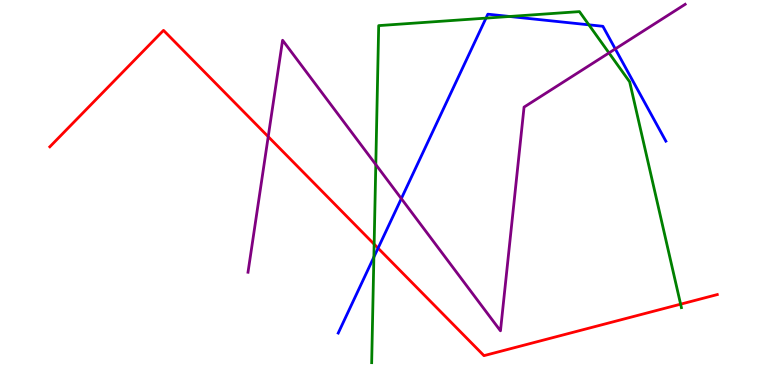[{'lines': ['blue', 'red'], 'intersections': [{'x': 4.88, 'y': 3.55}]}, {'lines': ['green', 'red'], 'intersections': [{'x': 4.83, 'y': 3.66}, {'x': 8.78, 'y': 2.1}]}, {'lines': ['purple', 'red'], 'intersections': [{'x': 3.46, 'y': 6.45}]}, {'lines': ['blue', 'green'], 'intersections': [{'x': 4.82, 'y': 3.32}, {'x': 6.27, 'y': 9.53}, {'x': 6.58, 'y': 9.57}, {'x': 7.6, 'y': 9.36}]}, {'lines': ['blue', 'purple'], 'intersections': [{'x': 5.18, 'y': 4.84}, {'x': 7.94, 'y': 8.73}]}, {'lines': ['green', 'purple'], 'intersections': [{'x': 4.85, 'y': 5.73}, {'x': 7.86, 'y': 8.63}]}]